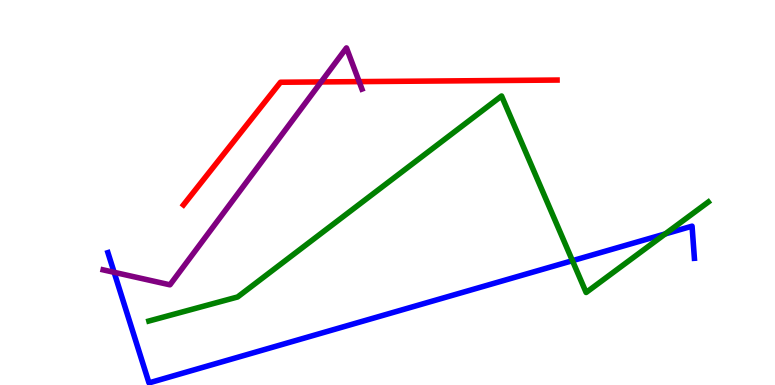[{'lines': ['blue', 'red'], 'intersections': []}, {'lines': ['green', 'red'], 'intersections': []}, {'lines': ['purple', 'red'], 'intersections': [{'x': 4.14, 'y': 7.87}, {'x': 4.63, 'y': 7.88}]}, {'lines': ['blue', 'green'], 'intersections': [{'x': 7.39, 'y': 3.23}, {'x': 8.58, 'y': 3.92}]}, {'lines': ['blue', 'purple'], 'intersections': [{'x': 1.47, 'y': 2.93}]}, {'lines': ['green', 'purple'], 'intersections': []}]